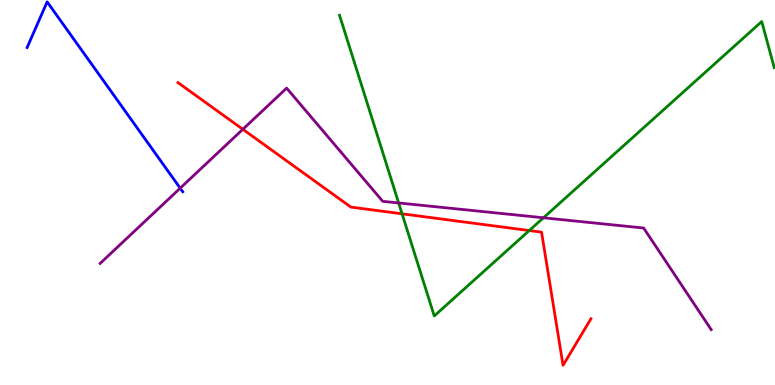[{'lines': ['blue', 'red'], 'intersections': []}, {'lines': ['green', 'red'], 'intersections': [{'x': 5.19, 'y': 4.45}, {'x': 6.83, 'y': 4.01}]}, {'lines': ['purple', 'red'], 'intersections': [{'x': 3.13, 'y': 6.64}]}, {'lines': ['blue', 'green'], 'intersections': []}, {'lines': ['blue', 'purple'], 'intersections': [{'x': 2.33, 'y': 5.11}]}, {'lines': ['green', 'purple'], 'intersections': [{'x': 5.14, 'y': 4.73}, {'x': 7.01, 'y': 4.34}]}]